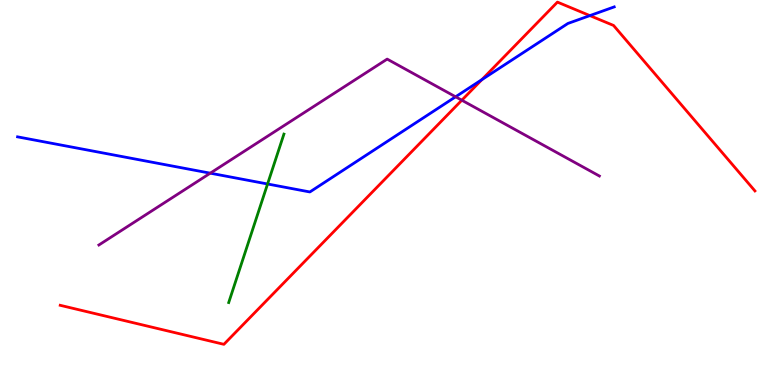[{'lines': ['blue', 'red'], 'intersections': [{'x': 6.22, 'y': 7.93}, {'x': 7.61, 'y': 9.59}]}, {'lines': ['green', 'red'], 'intersections': []}, {'lines': ['purple', 'red'], 'intersections': [{'x': 5.96, 'y': 7.4}]}, {'lines': ['blue', 'green'], 'intersections': [{'x': 3.45, 'y': 5.22}]}, {'lines': ['blue', 'purple'], 'intersections': [{'x': 2.71, 'y': 5.5}, {'x': 5.88, 'y': 7.49}]}, {'lines': ['green', 'purple'], 'intersections': []}]